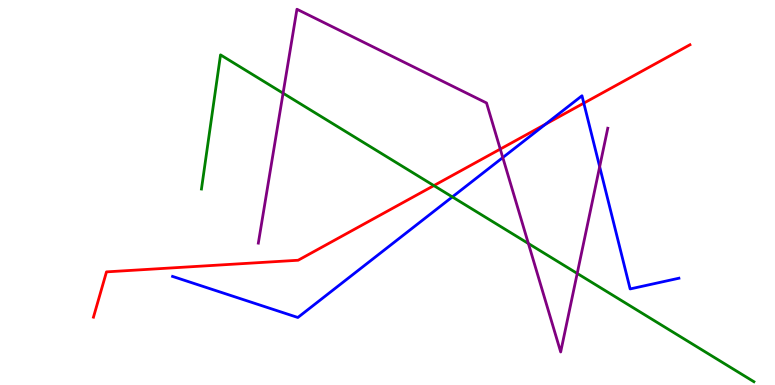[{'lines': ['blue', 'red'], 'intersections': [{'x': 7.04, 'y': 6.77}, {'x': 7.53, 'y': 7.32}]}, {'lines': ['green', 'red'], 'intersections': [{'x': 5.6, 'y': 5.18}]}, {'lines': ['purple', 'red'], 'intersections': [{'x': 6.46, 'y': 6.13}]}, {'lines': ['blue', 'green'], 'intersections': [{'x': 5.84, 'y': 4.89}]}, {'lines': ['blue', 'purple'], 'intersections': [{'x': 6.49, 'y': 5.91}, {'x': 7.74, 'y': 5.67}]}, {'lines': ['green', 'purple'], 'intersections': [{'x': 3.65, 'y': 7.58}, {'x': 6.82, 'y': 3.67}, {'x': 7.45, 'y': 2.9}]}]